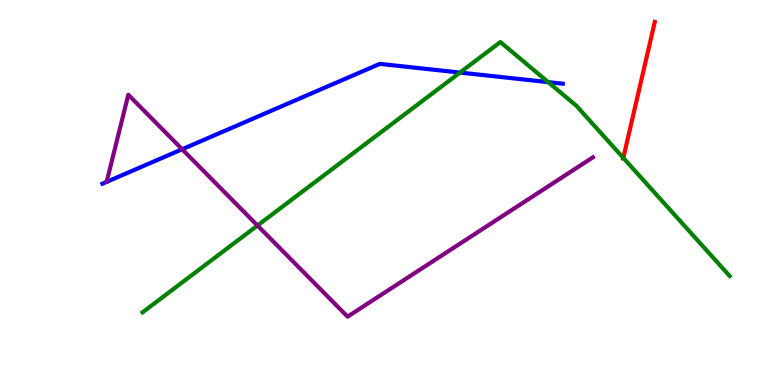[{'lines': ['blue', 'red'], 'intersections': []}, {'lines': ['green', 'red'], 'intersections': [{'x': 8.04, 'y': 5.9}]}, {'lines': ['purple', 'red'], 'intersections': []}, {'lines': ['blue', 'green'], 'intersections': [{'x': 5.94, 'y': 8.12}, {'x': 7.07, 'y': 7.87}]}, {'lines': ['blue', 'purple'], 'intersections': [{'x': 2.35, 'y': 6.12}]}, {'lines': ['green', 'purple'], 'intersections': [{'x': 3.32, 'y': 4.14}]}]